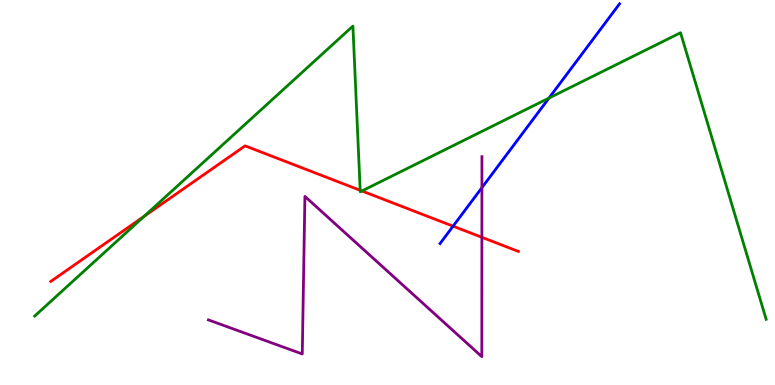[{'lines': ['blue', 'red'], 'intersections': [{'x': 5.85, 'y': 4.13}]}, {'lines': ['green', 'red'], 'intersections': [{'x': 1.86, 'y': 4.38}, {'x': 4.65, 'y': 5.06}, {'x': 4.67, 'y': 5.04}]}, {'lines': ['purple', 'red'], 'intersections': [{'x': 6.22, 'y': 3.84}]}, {'lines': ['blue', 'green'], 'intersections': [{'x': 7.08, 'y': 7.45}]}, {'lines': ['blue', 'purple'], 'intersections': [{'x': 6.22, 'y': 5.13}]}, {'lines': ['green', 'purple'], 'intersections': []}]